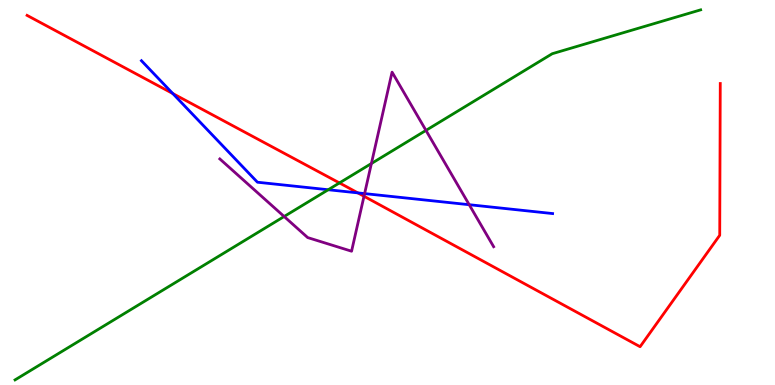[{'lines': ['blue', 'red'], 'intersections': [{'x': 2.23, 'y': 7.57}, {'x': 4.62, 'y': 4.99}]}, {'lines': ['green', 'red'], 'intersections': [{'x': 4.38, 'y': 5.25}]}, {'lines': ['purple', 'red'], 'intersections': [{'x': 4.7, 'y': 4.9}]}, {'lines': ['blue', 'green'], 'intersections': [{'x': 4.24, 'y': 5.07}]}, {'lines': ['blue', 'purple'], 'intersections': [{'x': 4.7, 'y': 4.97}, {'x': 6.05, 'y': 4.68}]}, {'lines': ['green', 'purple'], 'intersections': [{'x': 3.67, 'y': 4.38}, {'x': 4.79, 'y': 5.75}, {'x': 5.5, 'y': 6.61}]}]